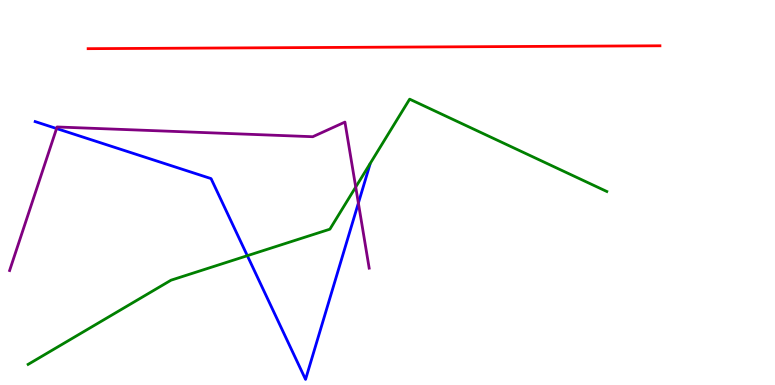[{'lines': ['blue', 'red'], 'intersections': []}, {'lines': ['green', 'red'], 'intersections': []}, {'lines': ['purple', 'red'], 'intersections': []}, {'lines': ['blue', 'green'], 'intersections': [{'x': 3.19, 'y': 3.36}]}, {'lines': ['blue', 'purple'], 'intersections': [{'x': 0.73, 'y': 6.66}, {'x': 4.62, 'y': 4.73}]}, {'lines': ['green', 'purple'], 'intersections': [{'x': 4.59, 'y': 5.14}]}]